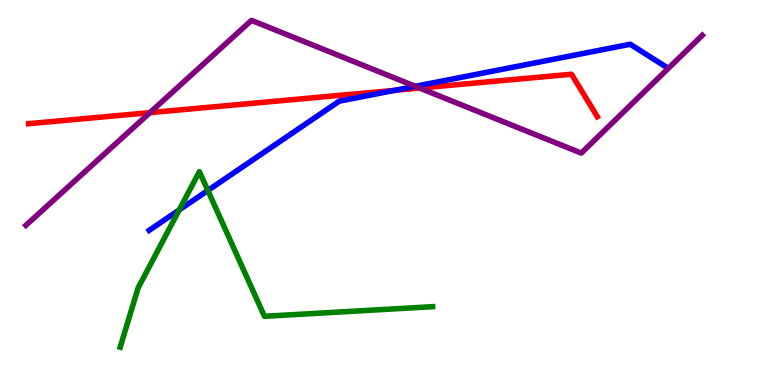[{'lines': ['blue', 'red'], 'intersections': [{'x': 5.09, 'y': 7.65}]}, {'lines': ['green', 'red'], 'intersections': []}, {'lines': ['purple', 'red'], 'intersections': [{'x': 1.93, 'y': 7.07}, {'x': 5.42, 'y': 7.71}]}, {'lines': ['blue', 'green'], 'intersections': [{'x': 2.31, 'y': 4.55}, {'x': 2.68, 'y': 5.05}]}, {'lines': ['blue', 'purple'], 'intersections': [{'x': 5.36, 'y': 7.76}]}, {'lines': ['green', 'purple'], 'intersections': []}]